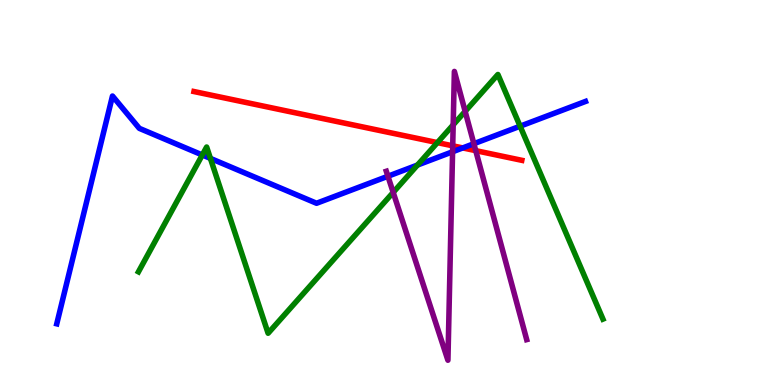[{'lines': ['blue', 'red'], 'intersections': [{'x': 5.97, 'y': 6.16}]}, {'lines': ['green', 'red'], 'intersections': [{'x': 5.64, 'y': 6.3}]}, {'lines': ['purple', 'red'], 'intersections': [{'x': 5.84, 'y': 6.21}, {'x': 6.14, 'y': 6.09}]}, {'lines': ['blue', 'green'], 'intersections': [{'x': 2.61, 'y': 5.97}, {'x': 2.72, 'y': 5.89}, {'x': 5.39, 'y': 5.71}, {'x': 6.71, 'y': 6.72}]}, {'lines': ['blue', 'purple'], 'intersections': [{'x': 5.01, 'y': 5.42}, {'x': 5.84, 'y': 6.06}, {'x': 6.11, 'y': 6.27}]}, {'lines': ['green', 'purple'], 'intersections': [{'x': 5.07, 'y': 5.0}, {'x': 5.85, 'y': 6.76}, {'x': 6.0, 'y': 7.11}]}]